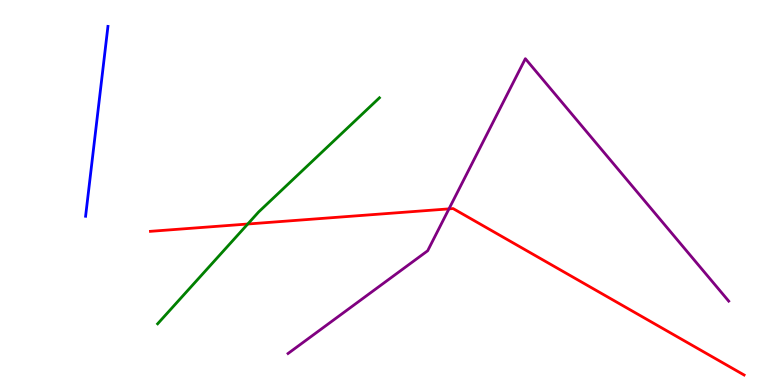[{'lines': ['blue', 'red'], 'intersections': []}, {'lines': ['green', 'red'], 'intersections': [{'x': 3.2, 'y': 4.18}]}, {'lines': ['purple', 'red'], 'intersections': [{'x': 5.79, 'y': 4.57}]}, {'lines': ['blue', 'green'], 'intersections': []}, {'lines': ['blue', 'purple'], 'intersections': []}, {'lines': ['green', 'purple'], 'intersections': []}]